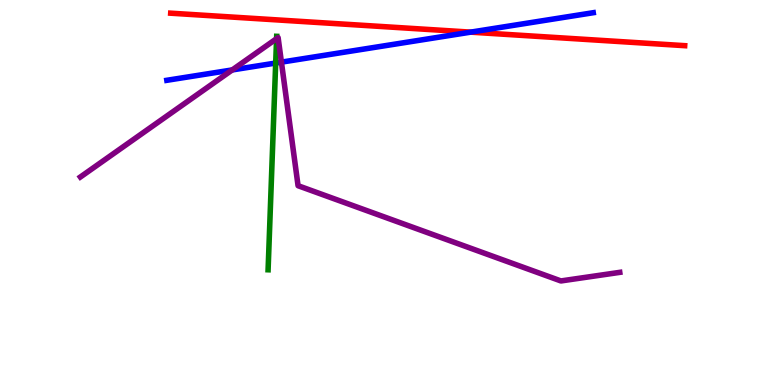[{'lines': ['blue', 'red'], 'intersections': [{'x': 6.07, 'y': 9.17}]}, {'lines': ['green', 'red'], 'intersections': []}, {'lines': ['purple', 'red'], 'intersections': []}, {'lines': ['blue', 'green'], 'intersections': [{'x': 3.56, 'y': 8.36}]}, {'lines': ['blue', 'purple'], 'intersections': [{'x': 3.0, 'y': 8.18}, {'x': 3.63, 'y': 8.39}]}, {'lines': ['green', 'purple'], 'intersections': [{'x': 3.57, 'y': 9.0}]}]